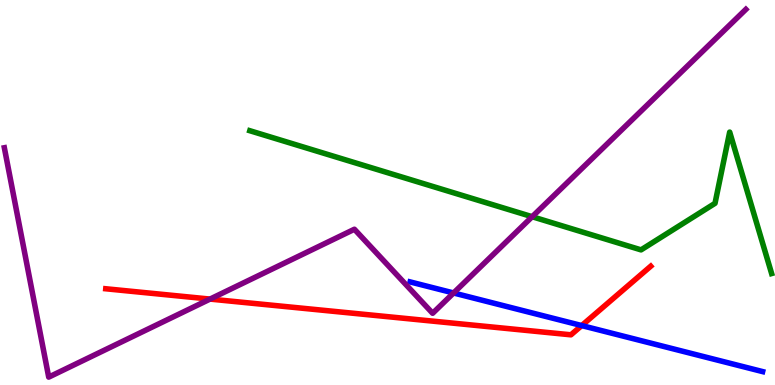[{'lines': ['blue', 'red'], 'intersections': [{'x': 7.51, 'y': 1.54}]}, {'lines': ['green', 'red'], 'intersections': []}, {'lines': ['purple', 'red'], 'intersections': [{'x': 2.71, 'y': 2.23}]}, {'lines': ['blue', 'green'], 'intersections': []}, {'lines': ['blue', 'purple'], 'intersections': [{'x': 5.85, 'y': 2.39}]}, {'lines': ['green', 'purple'], 'intersections': [{'x': 6.87, 'y': 4.37}]}]